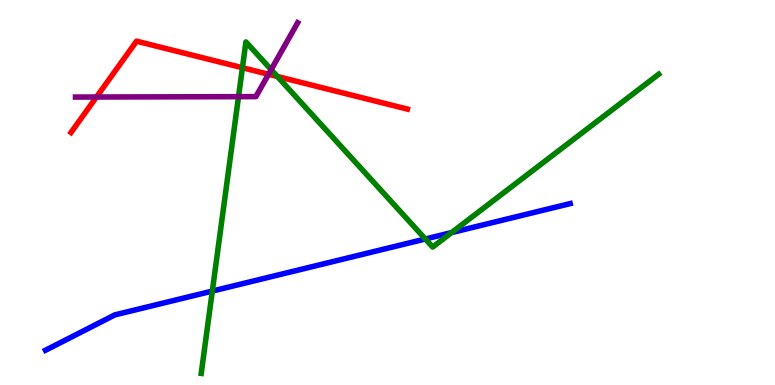[{'lines': ['blue', 'red'], 'intersections': []}, {'lines': ['green', 'red'], 'intersections': [{'x': 3.13, 'y': 8.24}, {'x': 3.58, 'y': 8.01}]}, {'lines': ['purple', 'red'], 'intersections': [{'x': 1.24, 'y': 7.48}, {'x': 3.46, 'y': 8.07}]}, {'lines': ['blue', 'green'], 'intersections': [{'x': 2.74, 'y': 2.44}, {'x': 5.49, 'y': 3.79}, {'x': 5.83, 'y': 3.96}]}, {'lines': ['blue', 'purple'], 'intersections': []}, {'lines': ['green', 'purple'], 'intersections': [{'x': 3.08, 'y': 7.49}, {'x': 3.5, 'y': 8.19}]}]